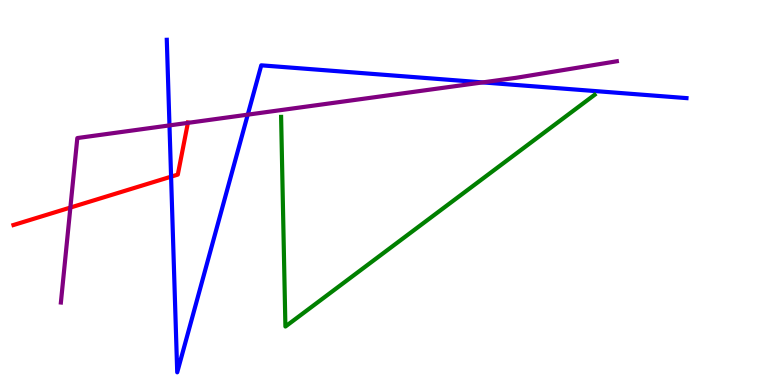[{'lines': ['blue', 'red'], 'intersections': [{'x': 2.21, 'y': 5.41}]}, {'lines': ['green', 'red'], 'intersections': []}, {'lines': ['purple', 'red'], 'intersections': [{'x': 0.908, 'y': 4.61}, {'x': 2.42, 'y': 6.81}]}, {'lines': ['blue', 'green'], 'intersections': []}, {'lines': ['blue', 'purple'], 'intersections': [{'x': 2.19, 'y': 6.74}, {'x': 3.2, 'y': 7.02}, {'x': 6.23, 'y': 7.86}]}, {'lines': ['green', 'purple'], 'intersections': []}]